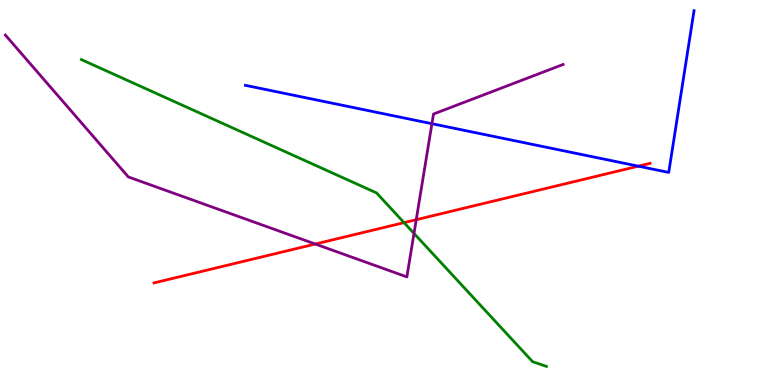[{'lines': ['blue', 'red'], 'intersections': [{'x': 8.24, 'y': 5.68}]}, {'lines': ['green', 'red'], 'intersections': [{'x': 5.21, 'y': 4.22}]}, {'lines': ['purple', 'red'], 'intersections': [{'x': 4.07, 'y': 3.66}, {'x': 5.37, 'y': 4.29}]}, {'lines': ['blue', 'green'], 'intersections': []}, {'lines': ['blue', 'purple'], 'intersections': [{'x': 5.57, 'y': 6.79}]}, {'lines': ['green', 'purple'], 'intersections': [{'x': 5.34, 'y': 3.94}]}]